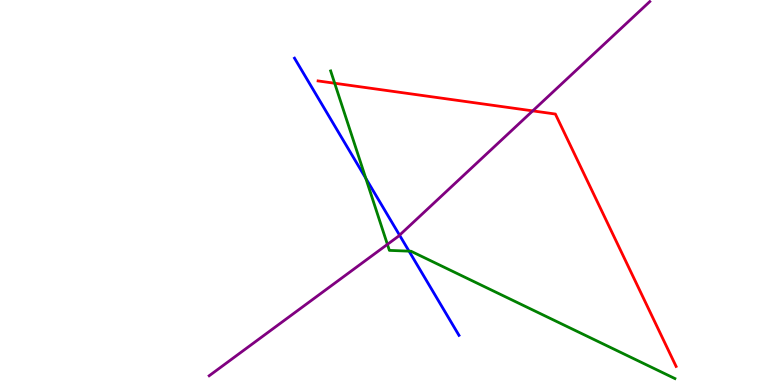[{'lines': ['blue', 'red'], 'intersections': []}, {'lines': ['green', 'red'], 'intersections': [{'x': 4.32, 'y': 7.84}]}, {'lines': ['purple', 'red'], 'intersections': [{'x': 6.87, 'y': 7.12}]}, {'lines': ['blue', 'green'], 'intersections': [{'x': 4.72, 'y': 5.37}, {'x': 5.28, 'y': 3.48}]}, {'lines': ['blue', 'purple'], 'intersections': [{'x': 5.16, 'y': 3.89}]}, {'lines': ['green', 'purple'], 'intersections': [{'x': 5.0, 'y': 3.65}]}]